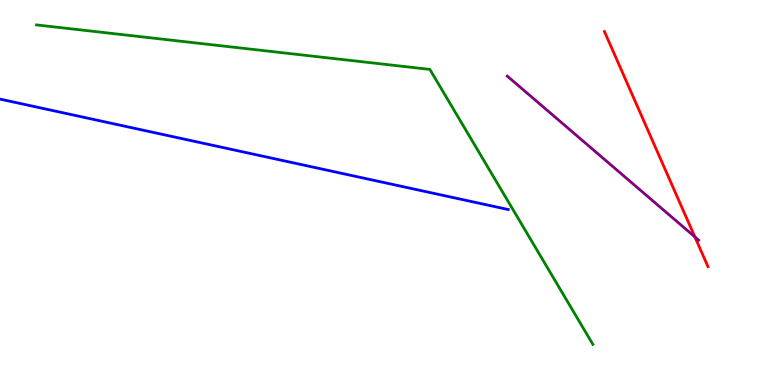[{'lines': ['blue', 'red'], 'intersections': []}, {'lines': ['green', 'red'], 'intersections': []}, {'lines': ['purple', 'red'], 'intersections': [{'x': 8.97, 'y': 3.85}]}, {'lines': ['blue', 'green'], 'intersections': []}, {'lines': ['blue', 'purple'], 'intersections': []}, {'lines': ['green', 'purple'], 'intersections': []}]